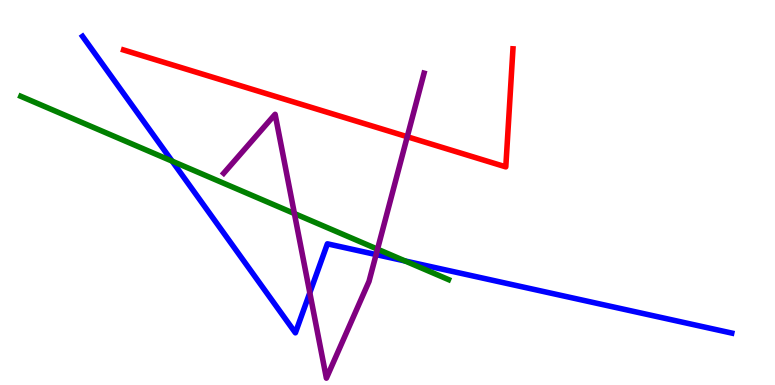[{'lines': ['blue', 'red'], 'intersections': []}, {'lines': ['green', 'red'], 'intersections': []}, {'lines': ['purple', 'red'], 'intersections': [{'x': 5.25, 'y': 6.45}]}, {'lines': ['blue', 'green'], 'intersections': [{'x': 2.22, 'y': 5.81}, {'x': 5.23, 'y': 3.22}]}, {'lines': ['blue', 'purple'], 'intersections': [{'x': 4.0, 'y': 2.4}, {'x': 4.85, 'y': 3.39}]}, {'lines': ['green', 'purple'], 'intersections': [{'x': 3.8, 'y': 4.45}, {'x': 4.87, 'y': 3.53}]}]